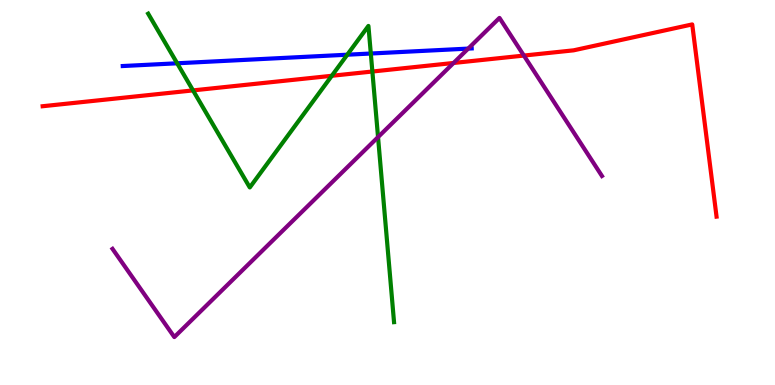[{'lines': ['blue', 'red'], 'intersections': []}, {'lines': ['green', 'red'], 'intersections': [{'x': 2.49, 'y': 7.65}, {'x': 4.28, 'y': 8.03}, {'x': 4.8, 'y': 8.14}]}, {'lines': ['purple', 'red'], 'intersections': [{'x': 5.85, 'y': 8.36}, {'x': 6.76, 'y': 8.56}]}, {'lines': ['blue', 'green'], 'intersections': [{'x': 2.29, 'y': 8.36}, {'x': 4.48, 'y': 8.58}, {'x': 4.78, 'y': 8.61}]}, {'lines': ['blue', 'purple'], 'intersections': [{'x': 6.04, 'y': 8.74}]}, {'lines': ['green', 'purple'], 'intersections': [{'x': 4.88, 'y': 6.44}]}]